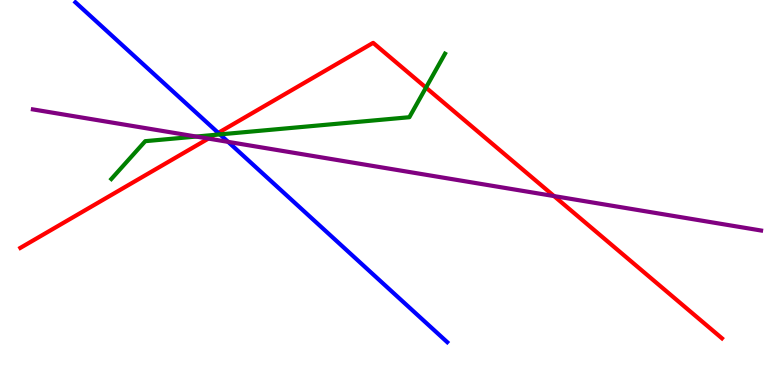[{'lines': ['blue', 'red'], 'intersections': [{'x': 2.82, 'y': 6.55}]}, {'lines': ['green', 'red'], 'intersections': [{'x': 2.77, 'y': 6.5}, {'x': 5.5, 'y': 7.72}]}, {'lines': ['purple', 'red'], 'intersections': [{'x': 2.69, 'y': 6.4}, {'x': 7.15, 'y': 4.91}]}, {'lines': ['blue', 'green'], 'intersections': [{'x': 2.84, 'y': 6.51}]}, {'lines': ['blue', 'purple'], 'intersections': [{'x': 2.94, 'y': 6.32}]}, {'lines': ['green', 'purple'], 'intersections': [{'x': 2.53, 'y': 6.45}]}]